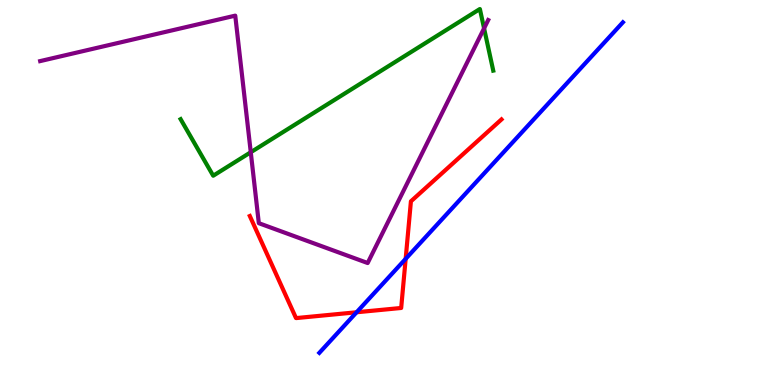[{'lines': ['blue', 'red'], 'intersections': [{'x': 4.6, 'y': 1.89}, {'x': 5.23, 'y': 3.28}]}, {'lines': ['green', 'red'], 'intersections': []}, {'lines': ['purple', 'red'], 'intersections': []}, {'lines': ['blue', 'green'], 'intersections': []}, {'lines': ['blue', 'purple'], 'intersections': []}, {'lines': ['green', 'purple'], 'intersections': [{'x': 3.24, 'y': 6.05}, {'x': 6.25, 'y': 9.26}]}]